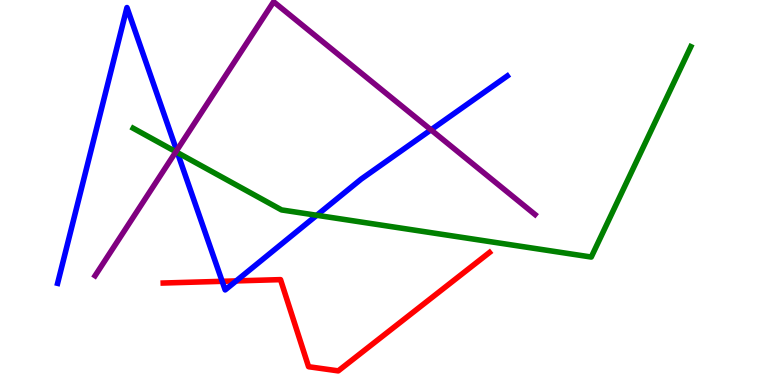[{'lines': ['blue', 'red'], 'intersections': [{'x': 2.87, 'y': 2.69}, {'x': 3.05, 'y': 2.7}]}, {'lines': ['green', 'red'], 'intersections': []}, {'lines': ['purple', 'red'], 'intersections': []}, {'lines': ['blue', 'green'], 'intersections': [{'x': 2.29, 'y': 6.04}, {'x': 4.09, 'y': 4.41}]}, {'lines': ['blue', 'purple'], 'intersections': [{'x': 2.28, 'y': 6.09}, {'x': 5.56, 'y': 6.63}]}, {'lines': ['green', 'purple'], 'intersections': [{'x': 2.27, 'y': 6.06}]}]